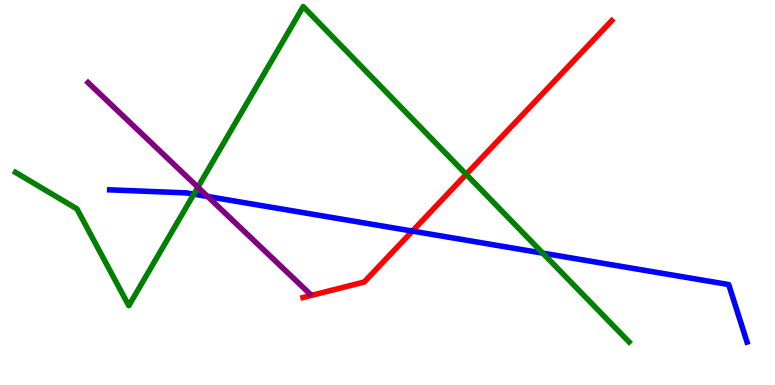[{'lines': ['blue', 'red'], 'intersections': [{'x': 5.32, 'y': 4.0}]}, {'lines': ['green', 'red'], 'intersections': [{'x': 6.02, 'y': 5.47}]}, {'lines': ['purple', 'red'], 'intersections': []}, {'lines': ['blue', 'green'], 'intersections': [{'x': 2.5, 'y': 4.96}, {'x': 7.0, 'y': 3.43}]}, {'lines': ['blue', 'purple'], 'intersections': [{'x': 2.68, 'y': 4.9}]}, {'lines': ['green', 'purple'], 'intersections': [{'x': 2.55, 'y': 5.14}]}]